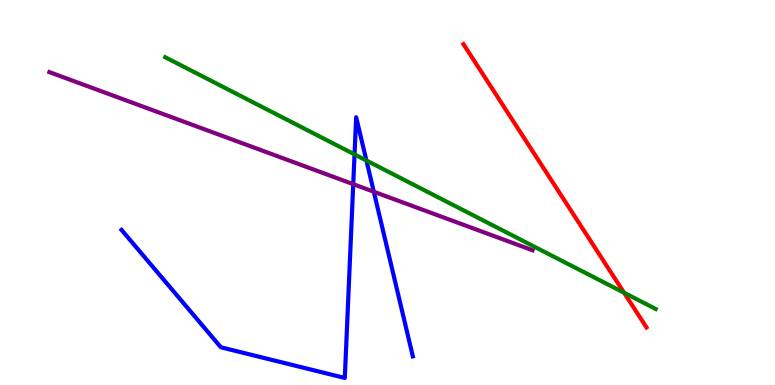[{'lines': ['blue', 'red'], 'intersections': []}, {'lines': ['green', 'red'], 'intersections': [{'x': 8.05, 'y': 2.4}]}, {'lines': ['purple', 'red'], 'intersections': []}, {'lines': ['blue', 'green'], 'intersections': [{'x': 4.57, 'y': 5.99}, {'x': 4.73, 'y': 5.83}]}, {'lines': ['blue', 'purple'], 'intersections': [{'x': 4.56, 'y': 5.22}, {'x': 4.82, 'y': 5.02}]}, {'lines': ['green', 'purple'], 'intersections': []}]